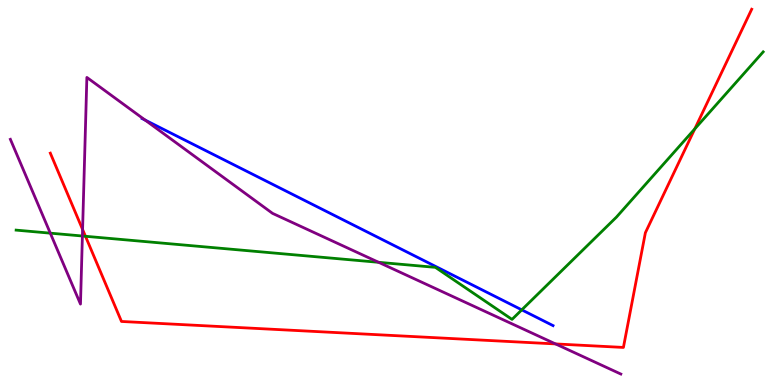[{'lines': ['blue', 'red'], 'intersections': []}, {'lines': ['green', 'red'], 'intersections': [{'x': 1.1, 'y': 3.86}, {'x': 8.96, 'y': 6.65}]}, {'lines': ['purple', 'red'], 'intersections': [{'x': 1.07, 'y': 4.04}, {'x': 7.17, 'y': 1.07}]}, {'lines': ['blue', 'green'], 'intersections': [{'x': 6.73, 'y': 1.95}]}, {'lines': ['blue', 'purple'], 'intersections': [{'x': 1.87, 'y': 6.88}]}, {'lines': ['green', 'purple'], 'intersections': [{'x': 0.649, 'y': 3.94}, {'x': 1.06, 'y': 3.87}, {'x': 4.89, 'y': 3.19}]}]